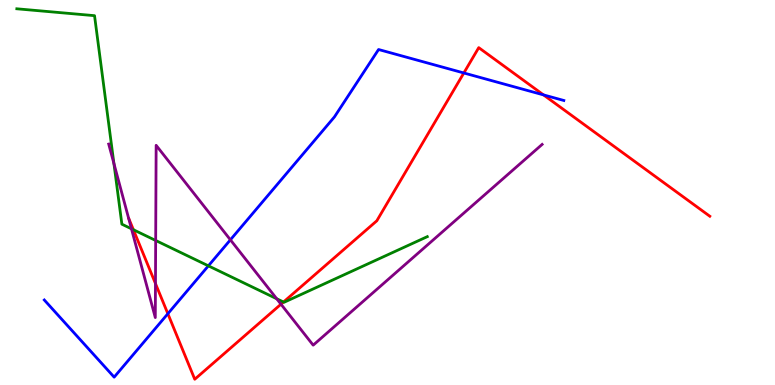[{'lines': ['blue', 'red'], 'intersections': [{'x': 2.17, 'y': 1.85}, {'x': 5.98, 'y': 8.1}, {'x': 7.01, 'y': 7.54}]}, {'lines': ['green', 'red'], 'intersections': [{'x': 1.72, 'y': 4.03}, {'x': 3.66, 'y': 2.16}]}, {'lines': ['purple', 'red'], 'intersections': [{'x': 2.01, 'y': 2.64}, {'x': 3.63, 'y': 2.1}]}, {'lines': ['blue', 'green'], 'intersections': [{'x': 2.69, 'y': 3.09}]}, {'lines': ['blue', 'purple'], 'intersections': [{'x': 2.97, 'y': 3.77}]}, {'lines': ['green', 'purple'], 'intersections': [{'x': 1.47, 'y': 5.75}, {'x': 1.7, 'y': 4.06}, {'x': 2.01, 'y': 3.75}, {'x': 3.57, 'y': 2.24}]}]